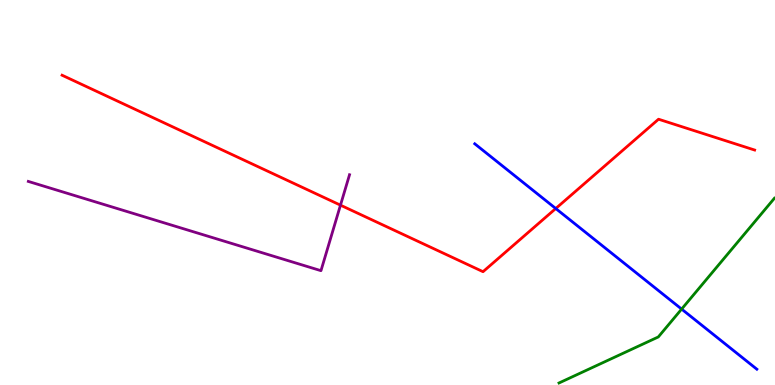[{'lines': ['blue', 'red'], 'intersections': [{'x': 7.17, 'y': 4.58}]}, {'lines': ['green', 'red'], 'intersections': []}, {'lines': ['purple', 'red'], 'intersections': [{'x': 4.39, 'y': 4.67}]}, {'lines': ['blue', 'green'], 'intersections': [{'x': 8.8, 'y': 1.97}]}, {'lines': ['blue', 'purple'], 'intersections': []}, {'lines': ['green', 'purple'], 'intersections': []}]